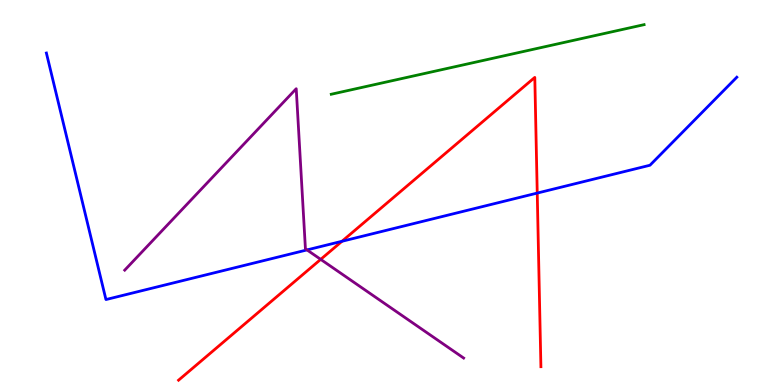[{'lines': ['blue', 'red'], 'intersections': [{'x': 4.41, 'y': 3.73}, {'x': 6.93, 'y': 4.99}]}, {'lines': ['green', 'red'], 'intersections': []}, {'lines': ['purple', 'red'], 'intersections': [{'x': 4.14, 'y': 3.26}]}, {'lines': ['blue', 'green'], 'intersections': []}, {'lines': ['blue', 'purple'], 'intersections': [{'x': 3.96, 'y': 3.51}]}, {'lines': ['green', 'purple'], 'intersections': []}]